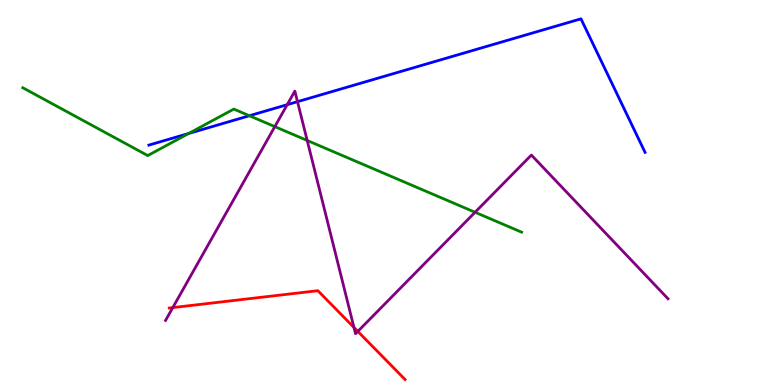[{'lines': ['blue', 'red'], 'intersections': []}, {'lines': ['green', 'red'], 'intersections': []}, {'lines': ['purple', 'red'], 'intersections': [{'x': 2.23, 'y': 2.01}, {'x': 4.57, 'y': 1.49}, {'x': 4.62, 'y': 1.39}]}, {'lines': ['blue', 'green'], 'intersections': [{'x': 2.43, 'y': 6.53}, {'x': 3.22, 'y': 6.99}]}, {'lines': ['blue', 'purple'], 'intersections': [{'x': 3.71, 'y': 7.28}, {'x': 3.84, 'y': 7.36}]}, {'lines': ['green', 'purple'], 'intersections': [{'x': 3.55, 'y': 6.71}, {'x': 3.96, 'y': 6.35}, {'x': 6.13, 'y': 4.49}]}]